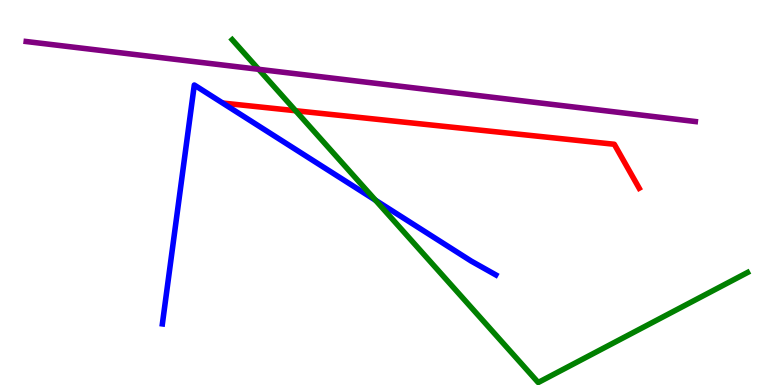[{'lines': ['blue', 'red'], 'intersections': []}, {'lines': ['green', 'red'], 'intersections': [{'x': 3.81, 'y': 7.12}]}, {'lines': ['purple', 'red'], 'intersections': []}, {'lines': ['blue', 'green'], 'intersections': [{'x': 4.85, 'y': 4.8}]}, {'lines': ['blue', 'purple'], 'intersections': []}, {'lines': ['green', 'purple'], 'intersections': [{'x': 3.34, 'y': 8.2}]}]